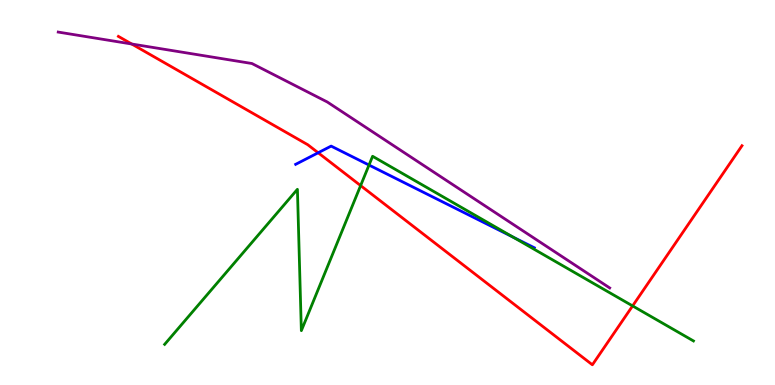[{'lines': ['blue', 'red'], 'intersections': [{'x': 4.11, 'y': 6.03}]}, {'lines': ['green', 'red'], 'intersections': [{'x': 4.65, 'y': 5.18}, {'x': 8.16, 'y': 2.05}]}, {'lines': ['purple', 'red'], 'intersections': [{'x': 1.7, 'y': 8.86}]}, {'lines': ['blue', 'green'], 'intersections': [{'x': 4.76, 'y': 5.71}, {'x': 6.62, 'y': 3.84}]}, {'lines': ['blue', 'purple'], 'intersections': []}, {'lines': ['green', 'purple'], 'intersections': []}]